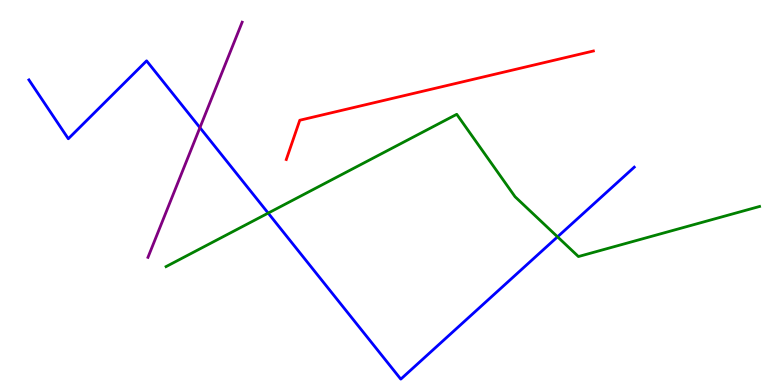[{'lines': ['blue', 'red'], 'intersections': []}, {'lines': ['green', 'red'], 'intersections': []}, {'lines': ['purple', 'red'], 'intersections': []}, {'lines': ['blue', 'green'], 'intersections': [{'x': 3.46, 'y': 4.46}, {'x': 7.19, 'y': 3.85}]}, {'lines': ['blue', 'purple'], 'intersections': [{'x': 2.58, 'y': 6.68}]}, {'lines': ['green', 'purple'], 'intersections': []}]